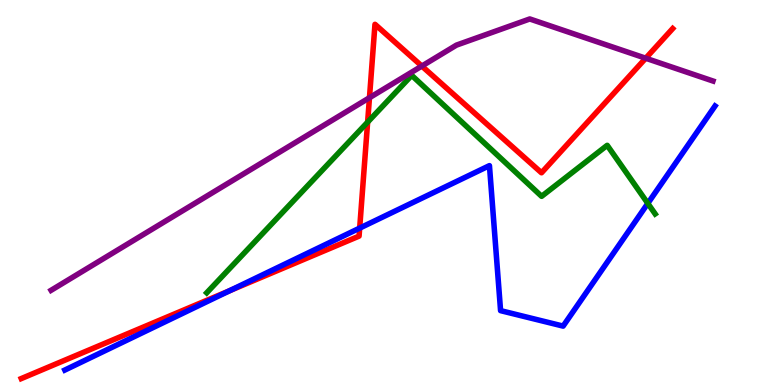[{'lines': ['blue', 'red'], 'intersections': [{'x': 2.96, 'y': 2.45}, {'x': 4.64, 'y': 4.07}]}, {'lines': ['green', 'red'], 'intersections': [{'x': 4.74, 'y': 6.83}]}, {'lines': ['purple', 'red'], 'intersections': [{'x': 4.77, 'y': 7.46}, {'x': 5.44, 'y': 8.28}, {'x': 8.33, 'y': 8.49}]}, {'lines': ['blue', 'green'], 'intersections': [{'x': 8.36, 'y': 4.72}]}, {'lines': ['blue', 'purple'], 'intersections': []}, {'lines': ['green', 'purple'], 'intersections': []}]